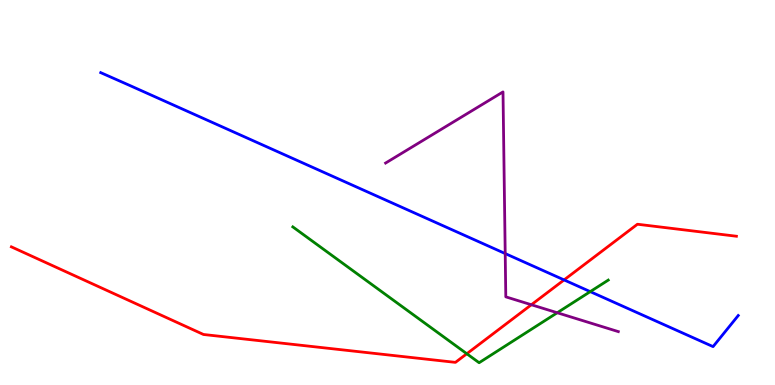[{'lines': ['blue', 'red'], 'intersections': [{'x': 7.28, 'y': 2.73}]}, {'lines': ['green', 'red'], 'intersections': [{'x': 6.02, 'y': 0.812}]}, {'lines': ['purple', 'red'], 'intersections': [{'x': 6.86, 'y': 2.08}]}, {'lines': ['blue', 'green'], 'intersections': [{'x': 7.62, 'y': 2.43}]}, {'lines': ['blue', 'purple'], 'intersections': [{'x': 6.52, 'y': 3.41}]}, {'lines': ['green', 'purple'], 'intersections': [{'x': 7.19, 'y': 1.88}]}]